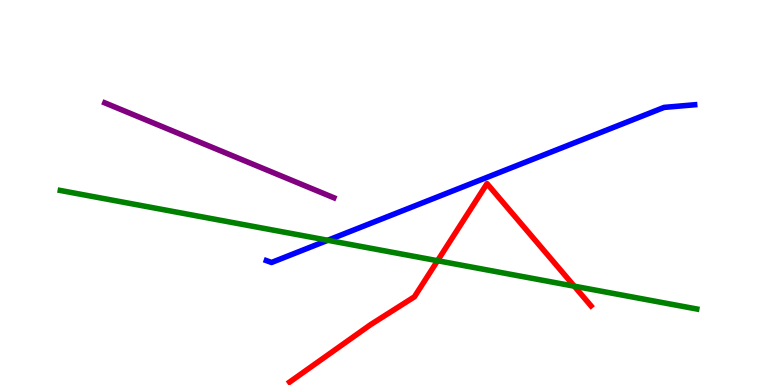[{'lines': ['blue', 'red'], 'intersections': []}, {'lines': ['green', 'red'], 'intersections': [{'x': 5.65, 'y': 3.23}, {'x': 7.41, 'y': 2.57}]}, {'lines': ['purple', 'red'], 'intersections': []}, {'lines': ['blue', 'green'], 'intersections': [{'x': 4.23, 'y': 3.76}]}, {'lines': ['blue', 'purple'], 'intersections': []}, {'lines': ['green', 'purple'], 'intersections': []}]